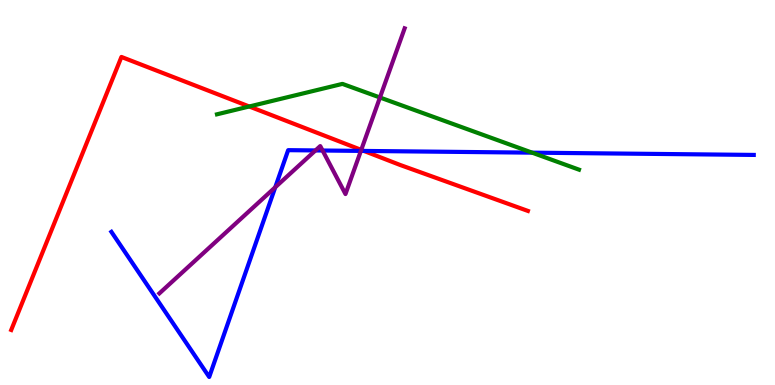[{'lines': ['blue', 'red'], 'intersections': [{'x': 4.7, 'y': 6.08}]}, {'lines': ['green', 'red'], 'intersections': [{'x': 3.22, 'y': 7.23}]}, {'lines': ['purple', 'red'], 'intersections': [{'x': 4.66, 'y': 6.11}]}, {'lines': ['blue', 'green'], 'intersections': [{'x': 6.87, 'y': 6.03}]}, {'lines': ['blue', 'purple'], 'intersections': [{'x': 3.55, 'y': 5.14}, {'x': 4.07, 'y': 6.09}, {'x': 4.16, 'y': 6.09}, {'x': 4.66, 'y': 6.08}]}, {'lines': ['green', 'purple'], 'intersections': [{'x': 4.9, 'y': 7.47}]}]